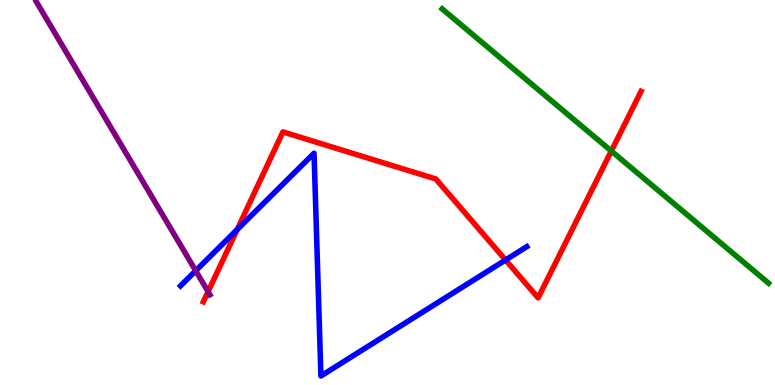[{'lines': ['blue', 'red'], 'intersections': [{'x': 3.06, 'y': 4.04}, {'x': 6.52, 'y': 3.25}]}, {'lines': ['green', 'red'], 'intersections': [{'x': 7.89, 'y': 6.08}]}, {'lines': ['purple', 'red'], 'intersections': [{'x': 2.69, 'y': 2.42}]}, {'lines': ['blue', 'green'], 'intersections': []}, {'lines': ['blue', 'purple'], 'intersections': [{'x': 2.53, 'y': 2.97}]}, {'lines': ['green', 'purple'], 'intersections': []}]